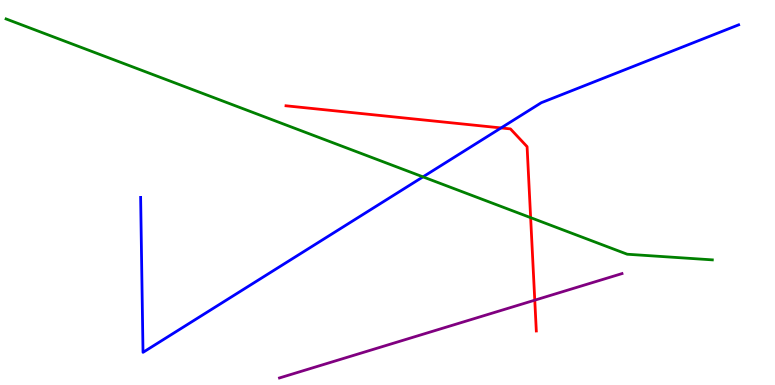[{'lines': ['blue', 'red'], 'intersections': [{'x': 6.47, 'y': 6.68}]}, {'lines': ['green', 'red'], 'intersections': [{'x': 6.85, 'y': 4.35}]}, {'lines': ['purple', 'red'], 'intersections': [{'x': 6.9, 'y': 2.2}]}, {'lines': ['blue', 'green'], 'intersections': [{'x': 5.46, 'y': 5.41}]}, {'lines': ['blue', 'purple'], 'intersections': []}, {'lines': ['green', 'purple'], 'intersections': []}]